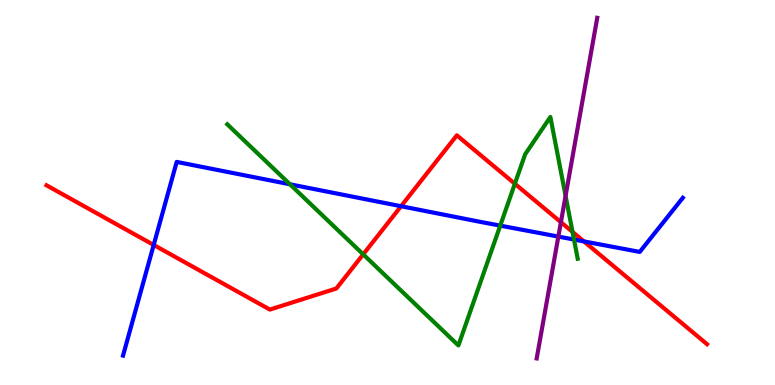[{'lines': ['blue', 'red'], 'intersections': [{'x': 1.98, 'y': 3.64}, {'x': 5.17, 'y': 4.64}, {'x': 7.53, 'y': 3.73}]}, {'lines': ['green', 'red'], 'intersections': [{'x': 4.69, 'y': 3.39}, {'x': 6.64, 'y': 5.23}, {'x': 7.39, 'y': 3.98}]}, {'lines': ['purple', 'red'], 'intersections': [{'x': 7.24, 'y': 4.23}]}, {'lines': ['blue', 'green'], 'intersections': [{'x': 3.74, 'y': 5.21}, {'x': 6.45, 'y': 4.14}, {'x': 7.41, 'y': 3.78}]}, {'lines': ['blue', 'purple'], 'intersections': [{'x': 7.2, 'y': 3.86}]}, {'lines': ['green', 'purple'], 'intersections': [{'x': 7.3, 'y': 4.91}]}]